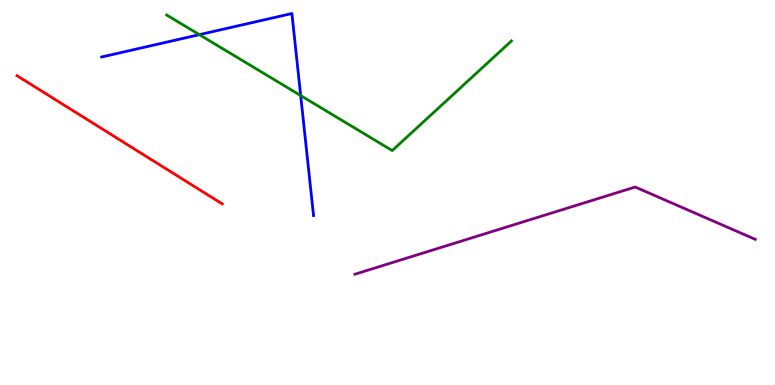[{'lines': ['blue', 'red'], 'intersections': []}, {'lines': ['green', 'red'], 'intersections': []}, {'lines': ['purple', 'red'], 'intersections': []}, {'lines': ['blue', 'green'], 'intersections': [{'x': 2.57, 'y': 9.1}, {'x': 3.88, 'y': 7.52}]}, {'lines': ['blue', 'purple'], 'intersections': []}, {'lines': ['green', 'purple'], 'intersections': []}]